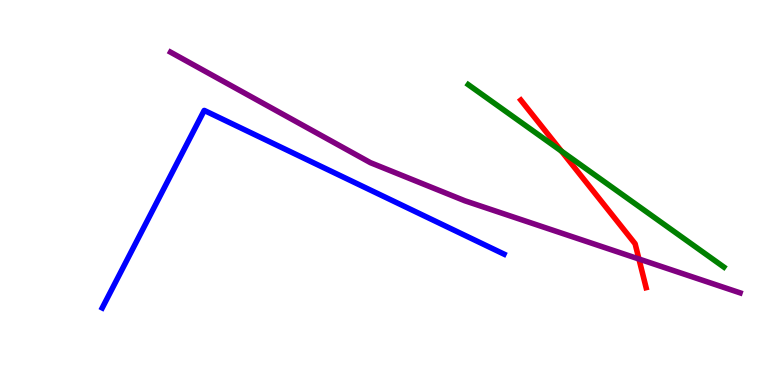[{'lines': ['blue', 'red'], 'intersections': []}, {'lines': ['green', 'red'], 'intersections': [{'x': 7.24, 'y': 6.07}]}, {'lines': ['purple', 'red'], 'intersections': [{'x': 8.24, 'y': 3.27}]}, {'lines': ['blue', 'green'], 'intersections': []}, {'lines': ['blue', 'purple'], 'intersections': []}, {'lines': ['green', 'purple'], 'intersections': []}]